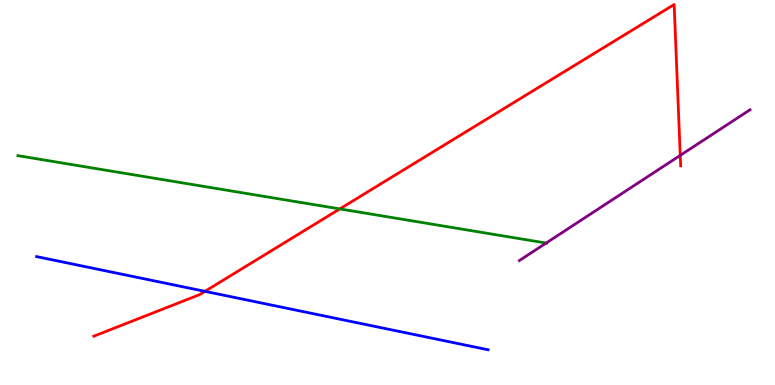[{'lines': ['blue', 'red'], 'intersections': [{'x': 2.64, 'y': 2.43}]}, {'lines': ['green', 'red'], 'intersections': [{'x': 4.38, 'y': 4.57}]}, {'lines': ['purple', 'red'], 'intersections': [{'x': 8.78, 'y': 5.96}]}, {'lines': ['blue', 'green'], 'intersections': []}, {'lines': ['blue', 'purple'], 'intersections': []}, {'lines': ['green', 'purple'], 'intersections': [{'x': 7.05, 'y': 3.69}]}]